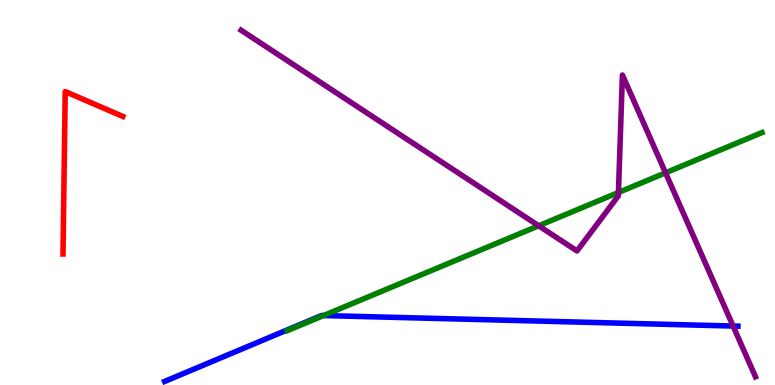[{'lines': ['blue', 'red'], 'intersections': []}, {'lines': ['green', 'red'], 'intersections': []}, {'lines': ['purple', 'red'], 'intersections': []}, {'lines': ['blue', 'green'], 'intersections': [{'x': 4.17, 'y': 1.8}]}, {'lines': ['blue', 'purple'], 'intersections': [{'x': 9.46, 'y': 1.53}]}, {'lines': ['green', 'purple'], 'intersections': [{'x': 6.95, 'y': 4.14}, {'x': 7.98, 'y': 5.0}, {'x': 8.59, 'y': 5.51}]}]